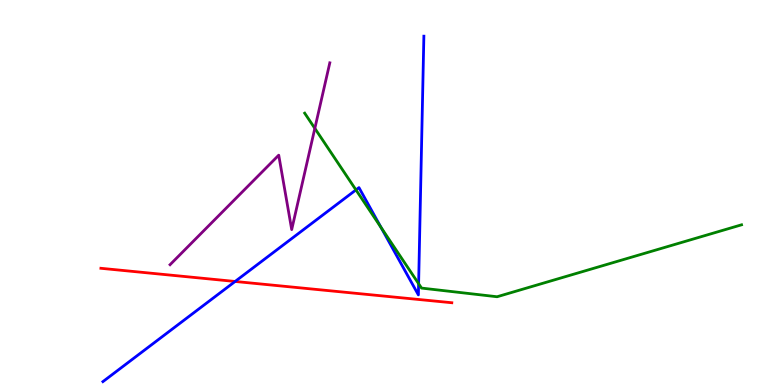[{'lines': ['blue', 'red'], 'intersections': [{'x': 3.03, 'y': 2.69}]}, {'lines': ['green', 'red'], 'intersections': []}, {'lines': ['purple', 'red'], 'intersections': []}, {'lines': ['blue', 'green'], 'intersections': [{'x': 4.59, 'y': 5.07}, {'x': 4.92, 'y': 4.09}, {'x': 5.4, 'y': 2.63}]}, {'lines': ['blue', 'purple'], 'intersections': []}, {'lines': ['green', 'purple'], 'intersections': [{'x': 4.06, 'y': 6.67}]}]